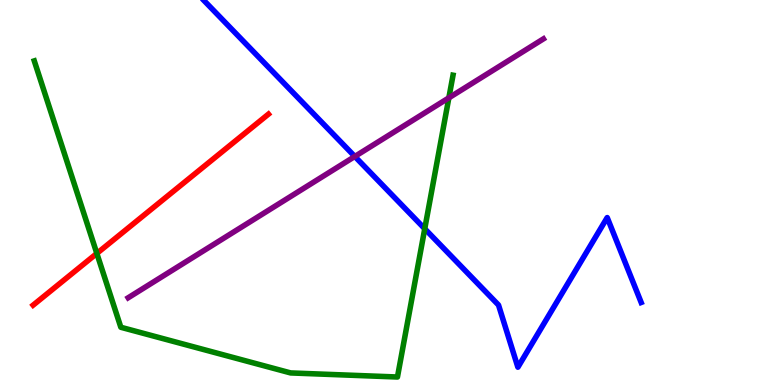[{'lines': ['blue', 'red'], 'intersections': []}, {'lines': ['green', 'red'], 'intersections': [{'x': 1.25, 'y': 3.42}]}, {'lines': ['purple', 'red'], 'intersections': []}, {'lines': ['blue', 'green'], 'intersections': [{'x': 5.48, 'y': 4.06}]}, {'lines': ['blue', 'purple'], 'intersections': [{'x': 4.58, 'y': 5.94}]}, {'lines': ['green', 'purple'], 'intersections': [{'x': 5.79, 'y': 7.46}]}]